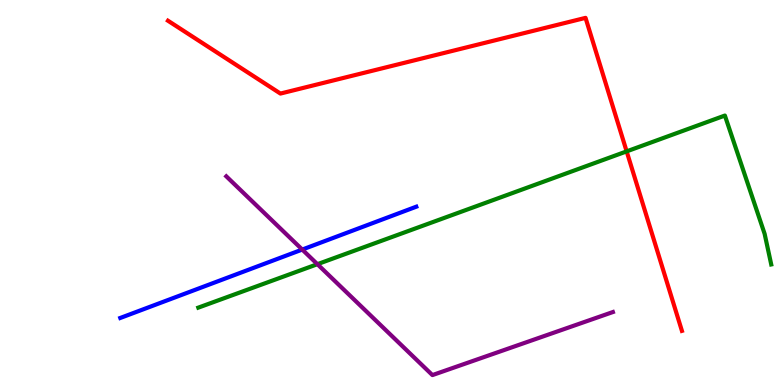[{'lines': ['blue', 'red'], 'intersections': []}, {'lines': ['green', 'red'], 'intersections': [{'x': 8.09, 'y': 6.07}]}, {'lines': ['purple', 'red'], 'intersections': []}, {'lines': ['blue', 'green'], 'intersections': []}, {'lines': ['blue', 'purple'], 'intersections': [{'x': 3.9, 'y': 3.52}]}, {'lines': ['green', 'purple'], 'intersections': [{'x': 4.1, 'y': 3.14}]}]